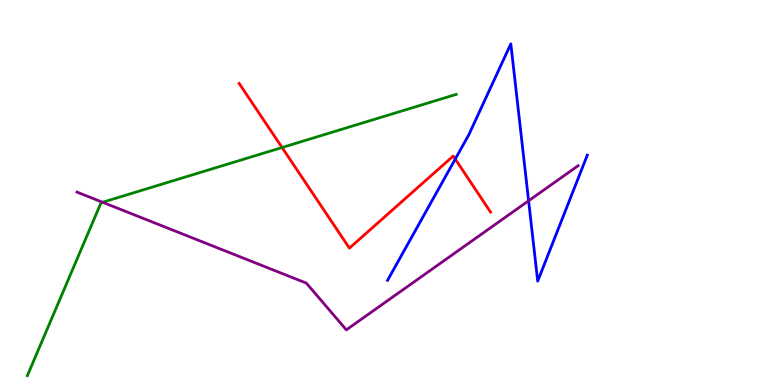[{'lines': ['blue', 'red'], 'intersections': [{'x': 5.87, 'y': 5.87}]}, {'lines': ['green', 'red'], 'intersections': [{'x': 3.64, 'y': 6.17}]}, {'lines': ['purple', 'red'], 'intersections': []}, {'lines': ['blue', 'green'], 'intersections': []}, {'lines': ['blue', 'purple'], 'intersections': [{'x': 6.82, 'y': 4.78}]}, {'lines': ['green', 'purple'], 'intersections': [{'x': 1.32, 'y': 4.75}]}]